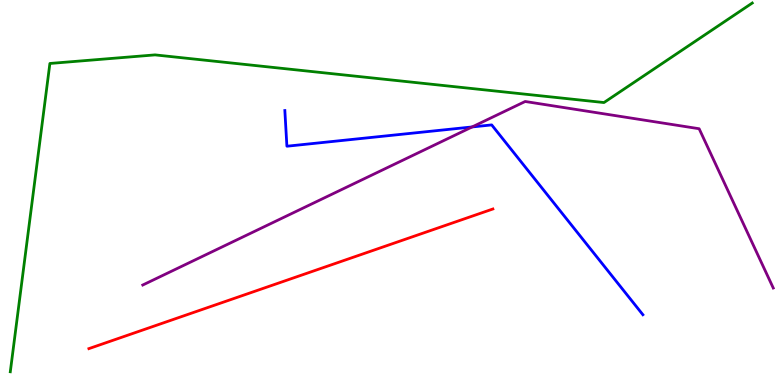[{'lines': ['blue', 'red'], 'intersections': []}, {'lines': ['green', 'red'], 'intersections': []}, {'lines': ['purple', 'red'], 'intersections': []}, {'lines': ['blue', 'green'], 'intersections': []}, {'lines': ['blue', 'purple'], 'intersections': [{'x': 6.09, 'y': 6.7}]}, {'lines': ['green', 'purple'], 'intersections': []}]